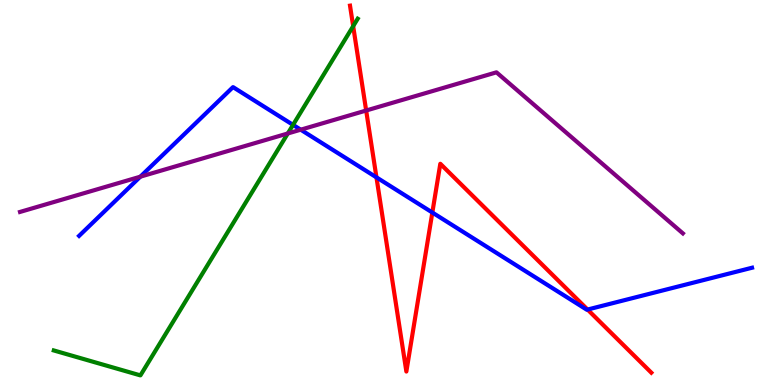[{'lines': ['blue', 'red'], 'intersections': [{'x': 4.86, 'y': 5.39}, {'x': 5.58, 'y': 4.48}, {'x': 7.58, 'y': 1.96}]}, {'lines': ['green', 'red'], 'intersections': [{'x': 4.56, 'y': 9.32}]}, {'lines': ['purple', 'red'], 'intersections': [{'x': 4.72, 'y': 7.13}]}, {'lines': ['blue', 'green'], 'intersections': [{'x': 3.78, 'y': 6.76}]}, {'lines': ['blue', 'purple'], 'intersections': [{'x': 1.81, 'y': 5.41}, {'x': 3.88, 'y': 6.63}]}, {'lines': ['green', 'purple'], 'intersections': [{'x': 3.71, 'y': 6.53}]}]